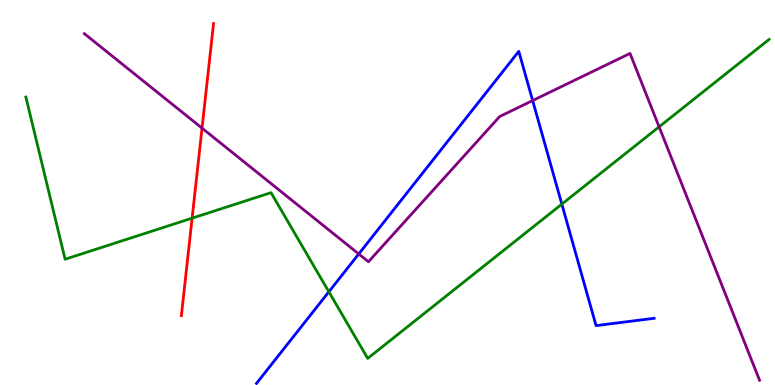[{'lines': ['blue', 'red'], 'intersections': []}, {'lines': ['green', 'red'], 'intersections': [{'x': 2.48, 'y': 4.33}]}, {'lines': ['purple', 'red'], 'intersections': [{'x': 2.61, 'y': 6.67}]}, {'lines': ['blue', 'green'], 'intersections': [{'x': 4.24, 'y': 2.42}, {'x': 7.25, 'y': 4.7}]}, {'lines': ['blue', 'purple'], 'intersections': [{'x': 4.63, 'y': 3.4}, {'x': 6.87, 'y': 7.39}]}, {'lines': ['green', 'purple'], 'intersections': [{'x': 8.5, 'y': 6.71}]}]